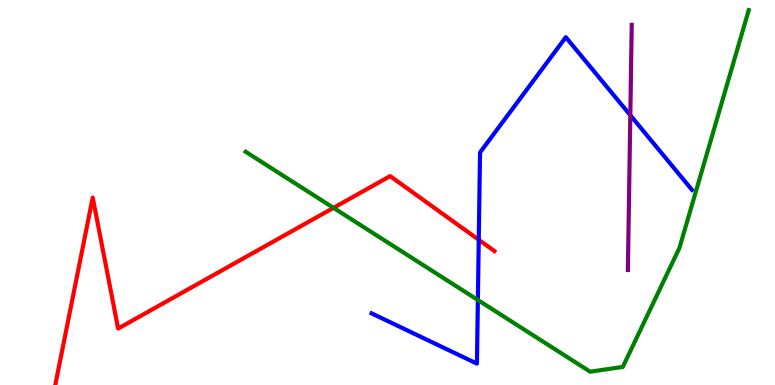[{'lines': ['blue', 'red'], 'intersections': [{'x': 6.18, 'y': 3.77}]}, {'lines': ['green', 'red'], 'intersections': [{'x': 4.3, 'y': 4.6}]}, {'lines': ['purple', 'red'], 'intersections': []}, {'lines': ['blue', 'green'], 'intersections': [{'x': 6.17, 'y': 2.21}]}, {'lines': ['blue', 'purple'], 'intersections': [{'x': 8.13, 'y': 7.01}]}, {'lines': ['green', 'purple'], 'intersections': []}]